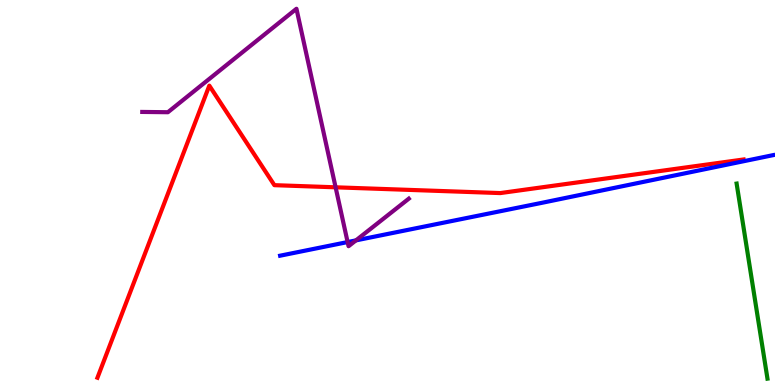[{'lines': ['blue', 'red'], 'intersections': []}, {'lines': ['green', 'red'], 'intersections': []}, {'lines': ['purple', 'red'], 'intersections': [{'x': 4.33, 'y': 5.13}]}, {'lines': ['blue', 'green'], 'intersections': []}, {'lines': ['blue', 'purple'], 'intersections': [{'x': 4.49, 'y': 3.71}, {'x': 4.59, 'y': 3.76}]}, {'lines': ['green', 'purple'], 'intersections': []}]